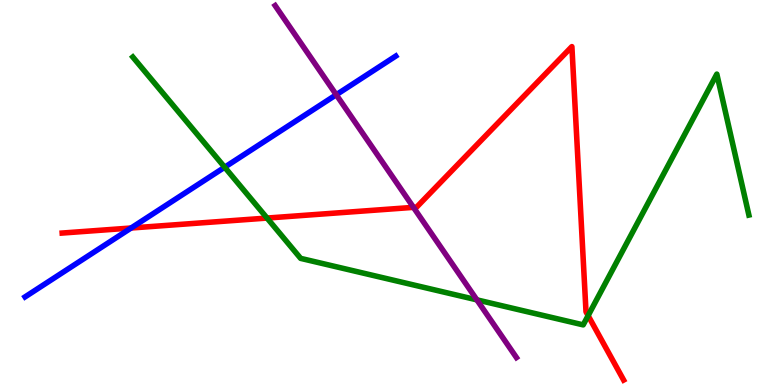[{'lines': ['blue', 'red'], 'intersections': [{'x': 1.69, 'y': 4.08}]}, {'lines': ['green', 'red'], 'intersections': [{'x': 3.45, 'y': 4.34}, {'x': 7.59, 'y': 1.8}]}, {'lines': ['purple', 'red'], 'intersections': [{'x': 5.33, 'y': 4.61}]}, {'lines': ['blue', 'green'], 'intersections': [{'x': 2.9, 'y': 5.66}]}, {'lines': ['blue', 'purple'], 'intersections': [{'x': 4.34, 'y': 7.54}]}, {'lines': ['green', 'purple'], 'intersections': [{'x': 6.15, 'y': 2.21}]}]